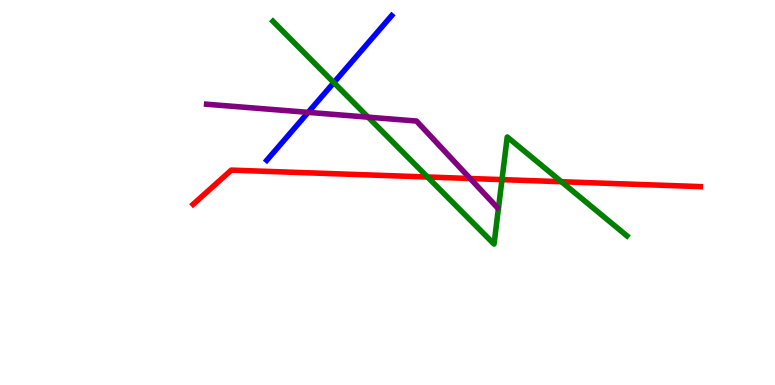[{'lines': ['blue', 'red'], 'intersections': []}, {'lines': ['green', 'red'], 'intersections': [{'x': 5.52, 'y': 5.4}, {'x': 6.48, 'y': 5.33}, {'x': 7.24, 'y': 5.28}]}, {'lines': ['purple', 'red'], 'intersections': [{'x': 6.07, 'y': 5.36}]}, {'lines': ['blue', 'green'], 'intersections': [{'x': 4.31, 'y': 7.85}]}, {'lines': ['blue', 'purple'], 'intersections': [{'x': 3.98, 'y': 7.08}]}, {'lines': ['green', 'purple'], 'intersections': [{'x': 4.75, 'y': 6.96}]}]